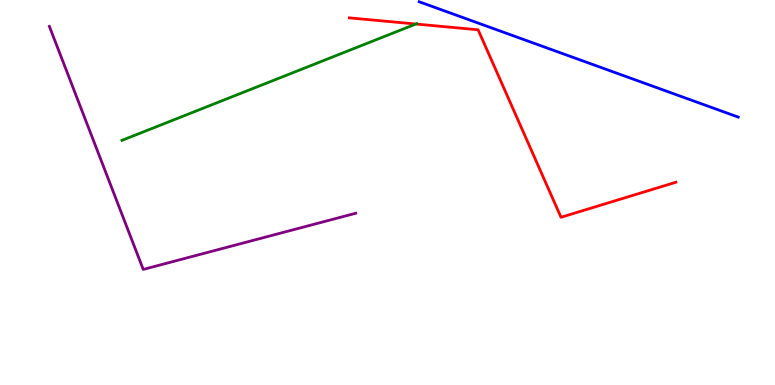[{'lines': ['blue', 'red'], 'intersections': []}, {'lines': ['green', 'red'], 'intersections': [{'x': 5.37, 'y': 9.38}]}, {'lines': ['purple', 'red'], 'intersections': []}, {'lines': ['blue', 'green'], 'intersections': []}, {'lines': ['blue', 'purple'], 'intersections': []}, {'lines': ['green', 'purple'], 'intersections': []}]